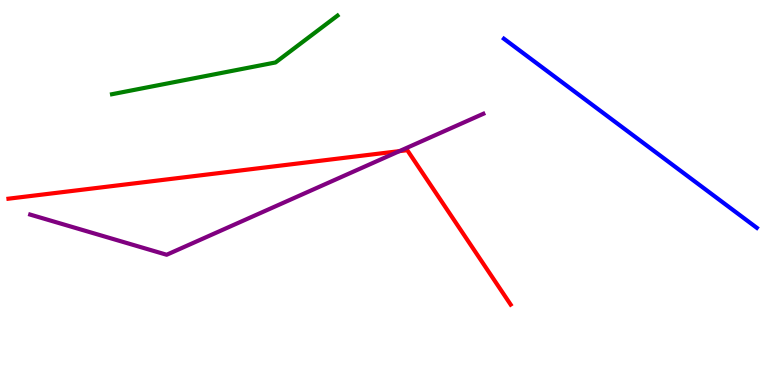[{'lines': ['blue', 'red'], 'intersections': []}, {'lines': ['green', 'red'], 'intersections': []}, {'lines': ['purple', 'red'], 'intersections': [{'x': 5.15, 'y': 6.07}]}, {'lines': ['blue', 'green'], 'intersections': []}, {'lines': ['blue', 'purple'], 'intersections': []}, {'lines': ['green', 'purple'], 'intersections': []}]